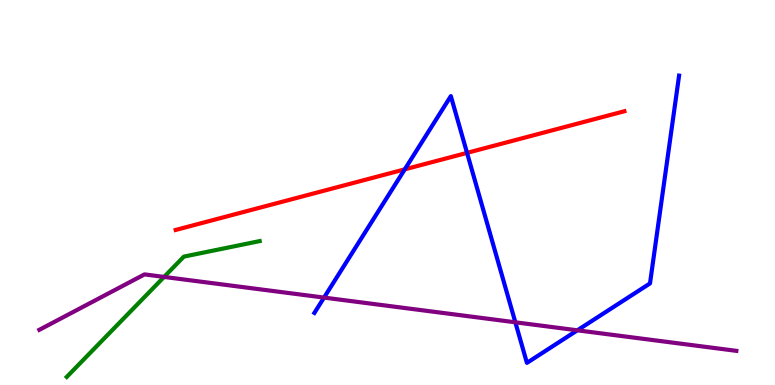[{'lines': ['blue', 'red'], 'intersections': [{'x': 5.22, 'y': 5.6}, {'x': 6.03, 'y': 6.03}]}, {'lines': ['green', 'red'], 'intersections': []}, {'lines': ['purple', 'red'], 'intersections': []}, {'lines': ['blue', 'green'], 'intersections': []}, {'lines': ['blue', 'purple'], 'intersections': [{'x': 4.18, 'y': 2.27}, {'x': 6.65, 'y': 1.63}, {'x': 7.45, 'y': 1.42}]}, {'lines': ['green', 'purple'], 'intersections': [{'x': 2.12, 'y': 2.81}]}]